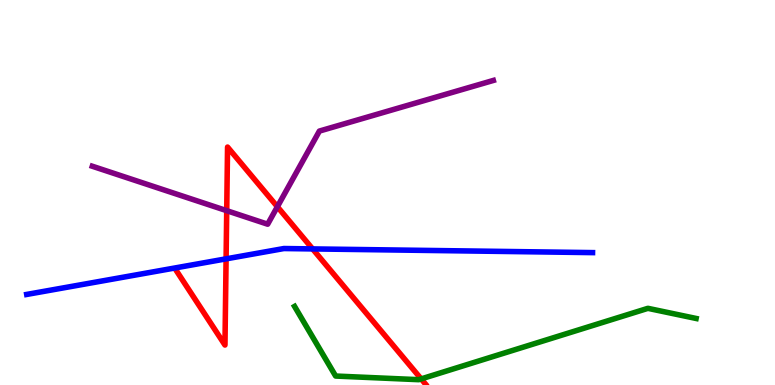[{'lines': ['blue', 'red'], 'intersections': [{'x': 2.92, 'y': 3.28}, {'x': 4.03, 'y': 3.53}]}, {'lines': ['green', 'red'], 'intersections': [{'x': 5.43, 'y': 0.158}]}, {'lines': ['purple', 'red'], 'intersections': [{'x': 2.93, 'y': 4.53}, {'x': 3.58, 'y': 4.63}]}, {'lines': ['blue', 'green'], 'intersections': []}, {'lines': ['blue', 'purple'], 'intersections': []}, {'lines': ['green', 'purple'], 'intersections': []}]